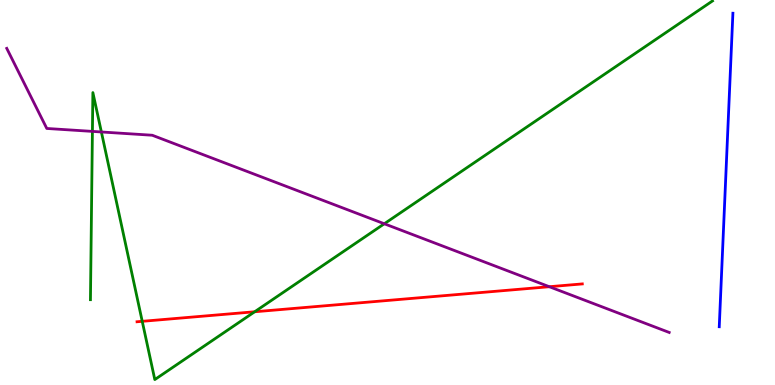[{'lines': ['blue', 'red'], 'intersections': []}, {'lines': ['green', 'red'], 'intersections': [{'x': 1.84, 'y': 1.65}, {'x': 3.29, 'y': 1.9}]}, {'lines': ['purple', 'red'], 'intersections': [{'x': 7.09, 'y': 2.55}]}, {'lines': ['blue', 'green'], 'intersections': []}, {'lines': ['blue', 'purple'], 'intersections': []}, {'lines': ['green', 'purple'], 'intersections': [{'x': 1.19, 'y': 6.59}, {'x': 1.31, 'y': 6.57}, {'x': 4.96, 'y': 4.19}]}]